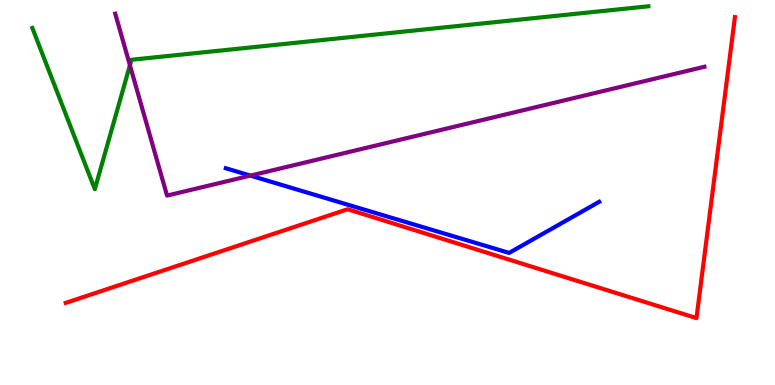[{'lines': ['blue', 'red'], 'intersections': []}, {'lines': ['green', 'red'], 'intersections': []}, {'lines': ['purple', 'red'], 'intersections': []}, {'lines': ['blue', 'green'], 'intersections': []}, {'lines': ['blue', 'purple'], 'intersections': [{'x': 3.23, 'y': 5.44}]}, {'lines': ['green', 'purple'], 'intersections': [{'x': 1.68, 'y': 8.31}]}]